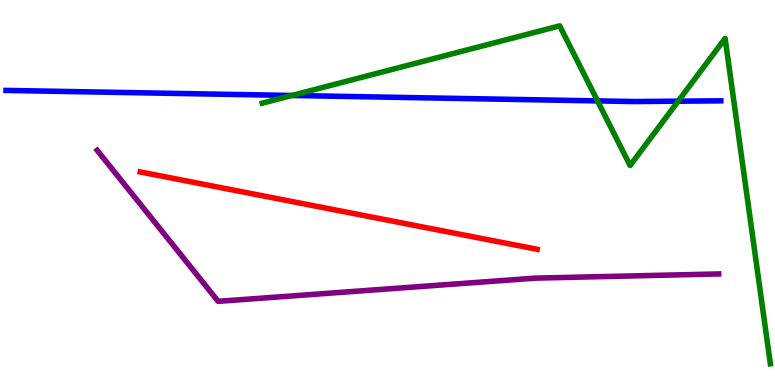[{'lines': ['blue', 'red'], 'intersections': []}, {'lines': ['green', 'red'], 'intersections': []}, {'lines': ['purple', 'red'], 'intersections': []}, {'lines': ['blue', 'green'], 'intersections': [{'x': 3.77, 'y': 7.52}, {'x': 7.71, 'y': 7.38}, {'x': 8.75, 'y': 7.37}]}, {'lines': ['blue', 'purple'], 'intersections': []}, {'lines': ['green', 'purple'], 'intersections': []}]